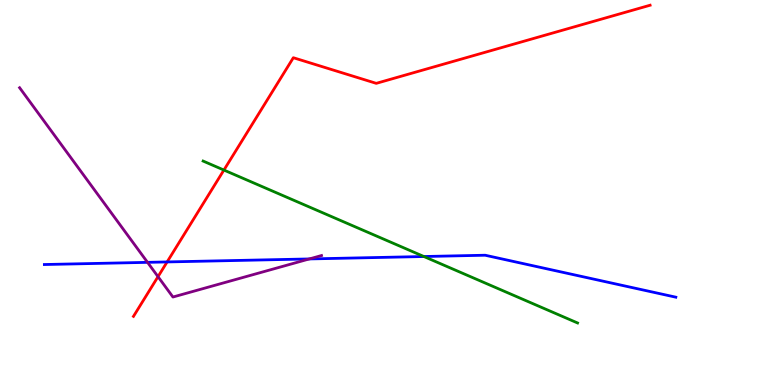[{'lines': ['blue', 'red'], 'intersections': [{'x': 2.16, 'y': 3.2}]}, {'lines': ['green', 'red'], 'intersections': [{'x': 2.89, 'y': 5.58}]}, {'lines': ['purple', 'red'], 'intersections': [{'x': 2.04, 'y': 2.81}]}, {'lines': ['blue', 'green'], 'intersections': [{'x': 5.47, 'y': 3.34}]}, {'lines': ['blue', 'purple'], 'intersections': [{'x': 1.9, 'y': 3.19}, {'x': 3.99, 'y': 3.27}]}, {'lines': ['green', 'purple'], 'intersections': []}]